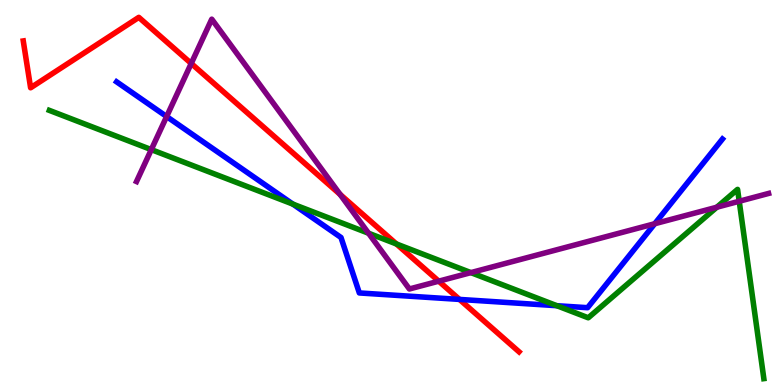[{'lines': ['blue', 'red'], 'intersections': [{'x': 5.93, 'y': 2.22}]}, {'lines': ['green', 'red'], 'intersections': [{'x': 5.12, 'y': 3.66}]}, {'lines': ['purple', 'red'], 'intersections': [{'x': 2.47, 'y': 8.35}, {'x': 4.39, 'y': 4.95}, {'x': 5.66, 'y': 2.7}]}, {'lines': ['blue', 'green'], 'intersections': [{'x': 3.78, 'y': 4.7}, {'x': 7.19, 'y': 2.06}]}, {'lines': ['blue', 'purple'], 'intersections': [{'x': 2.15, 'y': 6.97}, {'x': 8.45, 'y': 4.19}]}, {'lines': ['green', 'purple'], 'intersections': [{'x': 1.95, 'y': 6.11}, {'x': 4.76, 'y': 3.94}, {'x': 6.08, 'y': 2.92}, {'x': 9.25, 'y': 4.62}, {'x': 9.54, 'y': 4.77}]}]